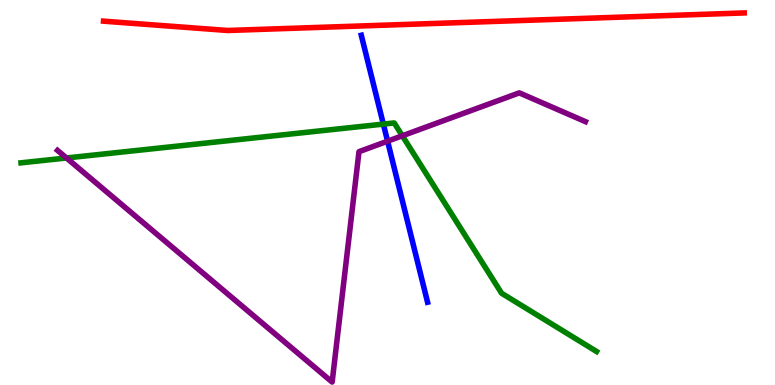[{'lines': ['blue', 'red'], 'intersections': []}, {'lines': ['green', 'red'], 'intersections': []}, {'lines': ['purple', 'red'], 'intersections': []}, {'lines': ['blue', 'green'], 'intersections': [{'x': 4.95, 'y': 6.78}]}, {'lines': ['blue', 'purple'], 'intersections': [{'x': 5.0, 'y': 6.33}]}, {'lines': ['green', 'purple'], 'intersections': [{'x': 0.858, 'y': 5.9}, {'x': 5.19, 'y': 6.47}]}]